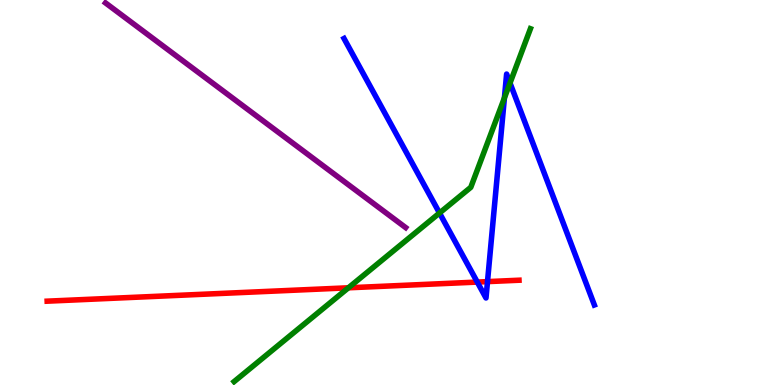[{'lines': ['blue', 'red'], 'intersections': [{'x': 6.16, 'y': 2.67}, {'x': 6.29, 'y': 2.69}]}, {'lines': ['green', 'red'], 'intersections': [{'x': 4.5, 'y': 2.52}]}, {'lines': ['purple', 'red'], 'intersections': []}, {'lines': ['blue', 'green'], 'intersections': [{'x': 5.67, 'y': 4.47}, {'x': 6.51, 'y': 7.46}, {'x': 6.58, 'y': 7.84}]}, {'lines': ['blue', 'purple'], 'intersections': []}, {'lines': ['green', 'purple'], 'intersections': []}]